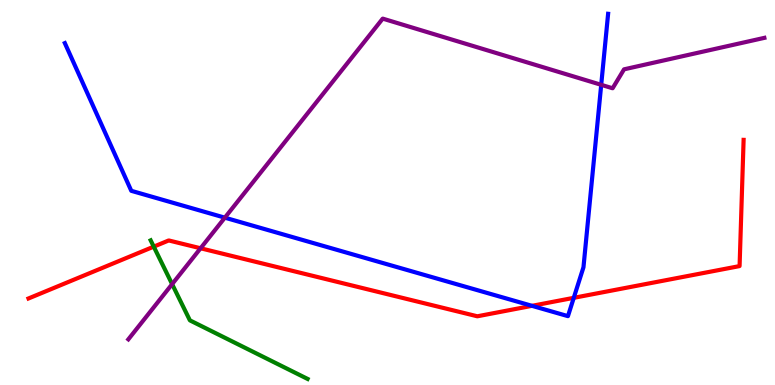[{'lines': ['blue', 'red'], 'intersections': [{'x': 6.86, 'y': 2.06}, {'x': 7.4, 'y': 2.26}]}, {'lines': ['green', 'red'], 'intersections': [{'x': 1.98, 'y': 3.59}]}, {'lines': ['purple', 'red'], 'intersections': [{'x': 2.59, 'y': 3.55}]}, {'lines': ['blue', 'green'], 'intersections': []}, {'lines': ['blue', 'purple'], 'intersections': [{'x': 2.9, 'y': 4.35}, {'x': 7.76, 'y': 7.8}]}, {'lines': ['green', 'purple'], 'intersections': [{'x': 2.22, 'y': 2.62}]}]